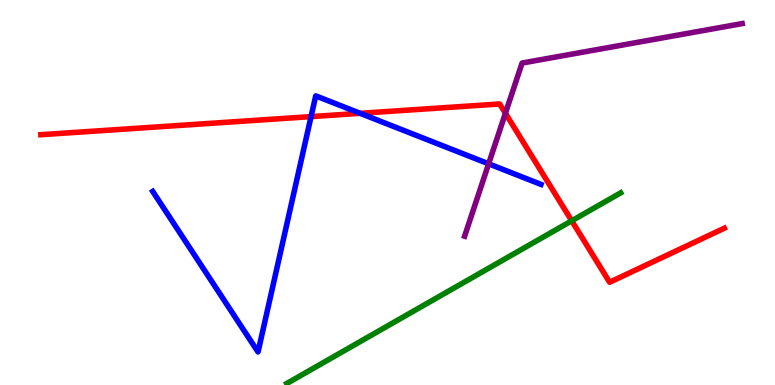[{'lines': ['blue', 'red'], 'intersections': [{'x': 4.01, 'y': 6.97}, {'x': 4.65, 'y': 7.06}]}, {'lines': ['green', 'red'], 'intersections': [{'x': 7.38, 'y': 4.26}]}, {'lines': ['purple', 'red'], 'intersections': [{'x': 6.52, 'y': 7.06}]}, {'lines': ['blue', 'green'], 'intersections': []}, {'lines': ['blue', 'purple'], 'intersections': [{'x': 6.3, 'y': 5.75}]}, {'lines': ['green', 'purple'], 'intersections': []}]